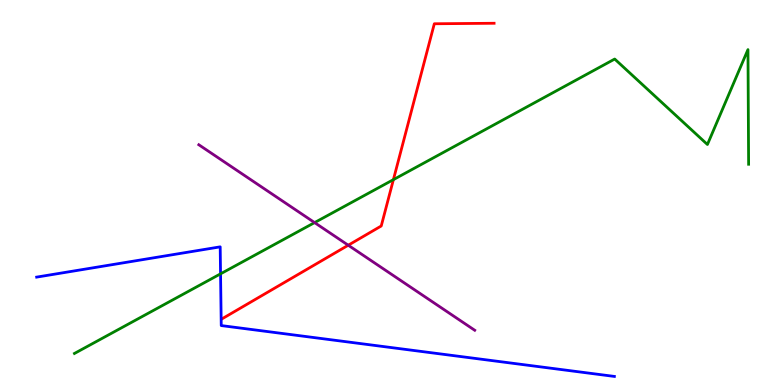[{'lines': ['blue', 'red'], 'intersections': []}, {'lines': ['green', 'red'], 'intersections': [{'x': 5.08, 'y': 5.33}]}, {'lines': ['purple', 'red'], 'intersections': [{'x': 4.49, 'y': 3.63}]}, {'lines': ['blue', 'green'], 'intersections': [{'x': 2.85, 'y': 2.89}]}, {'lines': ['blue', 'purple'], 'intersections': []}, {'lines': ['green', 'purple'], 'intersections': [{'x': 4.06, 'y': 4.22}]}]